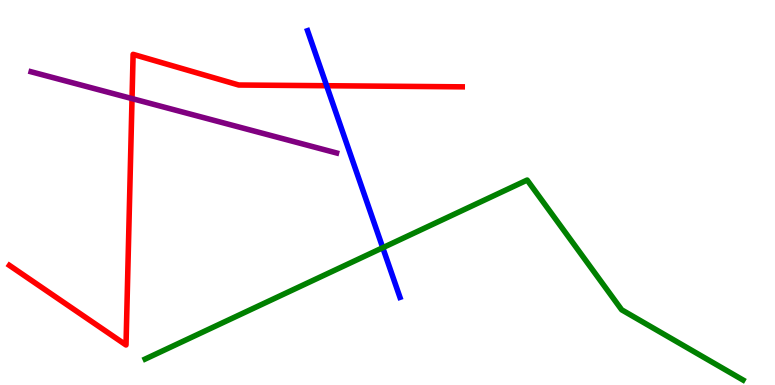[{'lines': ['blue', 'red'], 'intersections': [{'x': 4.21, 'y': 7.77}]}, {'lines': ['green', 'red'], 'intersections': []}, {'lines': ['purple', 'red'], 'intersections': [{'x': 1.7, 'y': 7.44}]}, {'lines': ['blue', 'green'], 'intersections': [{'x': 4.94, 'y': 3.57}]}, {'lines': ['blue', 'purple'], 'intersections': []}, {'lines': ['green', 'purple'], 'intersections': []}]